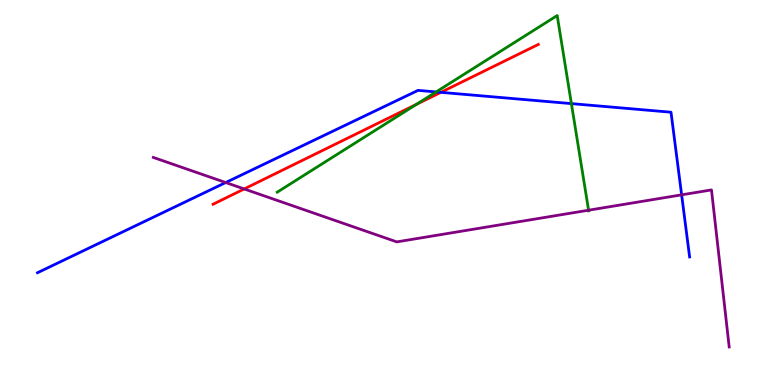[{'lines': ['blue', 'red'], 'intersections': [{'x': 5.69, 'y': 7.6}]}, {'lines': ['green', 'red'], 'intersections': [{'x': 5.37, 'y': 7.29}]}, {'lines': ['purple', 'red'], 'intersections': [{'x': 3.15, 'y': 5.09}]}, {'lines': ['blue', 'green'], 'intersections': [{'x': 5.63, 'y': 7.61}, {'x': 7.37, 'y': 7.31}]}, {'lines': ['blue', 'purple'], 'intersections': [{'x': 2.91, 'y': 5.26}, {'x': 8.8, 'y': 4.94}]}, {'lines': ['green', 'purple'], 'intersections': [{'x': 7.59, 'y': 4.54}]}]